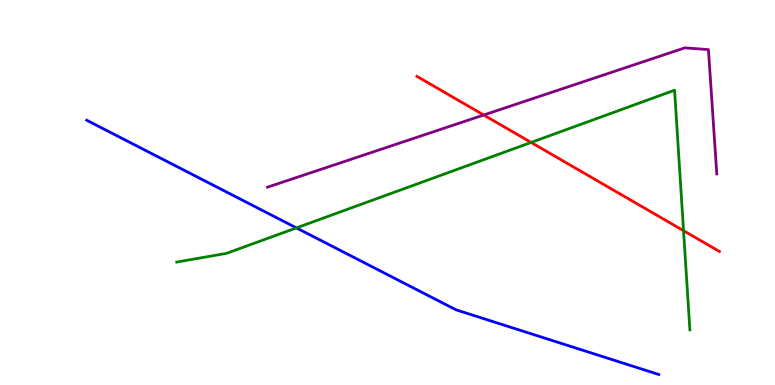[{'lines': ['blue', 'red'], 'intersections': []}, {'lines': ['green', 'red'], 'intersections': [{'x': 6.85, 'y': 6.3}, {'x': 8.82, 'y': 4.01}]}, {'lines': ['purple', 'red'], 'intersections': [{'x': 6.24, 'y': 7.01}]}, {'lines': ['blue', 'green'], 'intersections': [{'x': 3.82, 'y': 4.08}]}, {'lines': ['blue', 'purple'], 'intersections': []}, {'lines': ['green', 'purple'], 'intersections': []}]